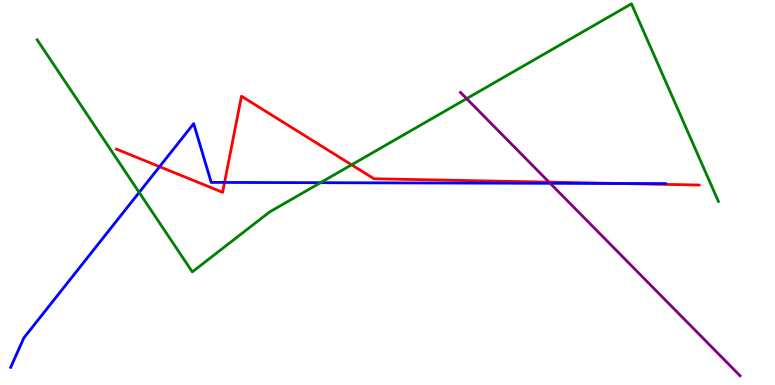[{'lines': ['blue', 'red'], 'intersections': [{'x': 2.06, 'y': 5.67}, {'x': 2.9, 'y': 5.26}, {'x': 8.0, 'y': 5.23}]}, {'lines': ['green', 'red'], 'intersections': [{'x': 4.54, 'y': 5.72}]}, {'lines': ['purple', 'red'], 'intersections': [{'x': 7.08, 'y': 5.27}]}, {'lines': ['blue', 'green'], 'intersections': [{'x': 1.8, 'y': 5.0}, {'x': 4.14, 'y': 5.25}]}, {'lines': ['blue', 'purple'], 'intersections': [{'x': 7.1, 'y': 5.24}]}, {'lines': ['green', 'purple'], 'intersections': [{'x': 6.02, 'y': 7.44}]}]